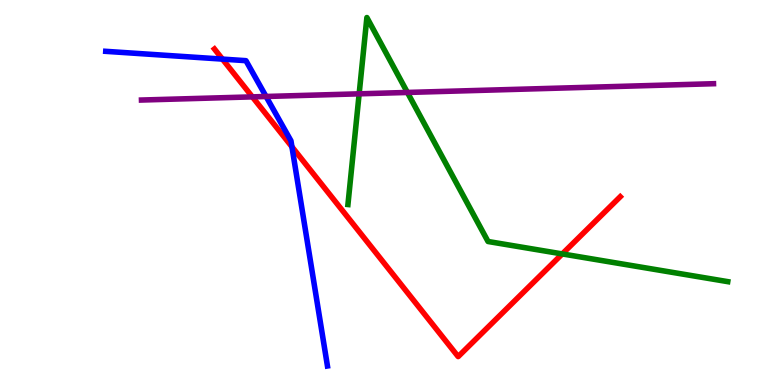[{'lines': ['blue', 'red'], 'intersections': [{'x': 2.87, 'y': 8.46}, {'x': 3.77, 'y': 6.19}]}, {'lines': ['green', 'red'], 'intersections': [{'x': 7.25, 'y': 3.4}]}, {'lines': ['purple', 'red'], 'intersections': [{'x': 3.26, 'y': 7.48}]}, {'lines': ['blue', 'green'], 'intersections': []}, {'lines': ['blue', 'purple'], 'intersections': [{'x': 3.43, 'y': 7.49}]}, {'lines': ['green', 'purple'], 'intersections': [{'x': 4.63, 'y': 7.56}, {'x': 5.26, 'y': 7.6}]}]